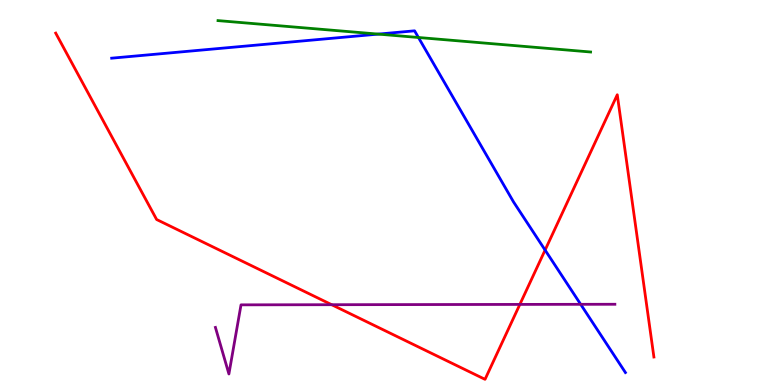[{'lines': ['blue', 'red'], 'intersections': [{'x': 7.03, 'y': 3.5}]}, {'lines': ['green', 'red'], 'intersections': []}, {'lines': ['purple', 'red'], 'intersections': [{'x': 4.28, 'y': 2.09}, {'x': 6.71, 'y': 2.09}]}, {'lines': ['blue', 'green'], 'intersections': [{'x': 4.88, 'y': 9.11}, {'x': 5.4, 'y': 9.03}]}, {'lines': ['blue', 'purple'], 'intersections': [{'x': 7.49, 'y': 2.1}]}, {'lines': ['green', 'purple'], 'intersections': []}]